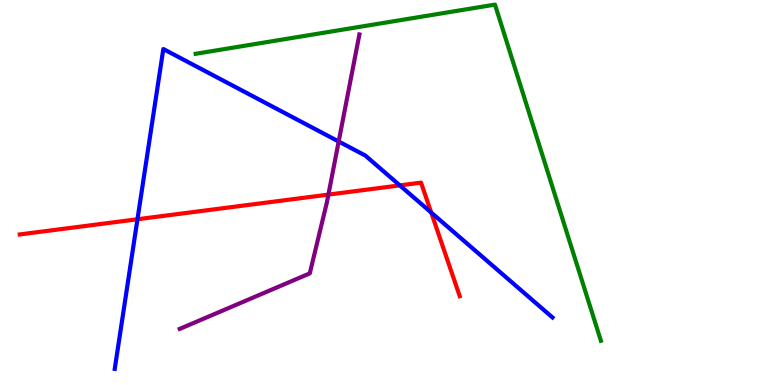[{'lines': ['blue', 'red'], 'intersections': [{'x': 1.77, 'y': 4.31}, {'x': 5.16, 'y': 5.18}, {'x': 5.56, 'y': 4.48}]}, {'lines': ['green', 'red'], 'intersections': []}, {'lines': ['purple', 'red'], 'intersections': [{'x': 4.24, 'y': 4.95}]}, {'lines': ['blue', 'green'], 'intersections': []}, {'lines': ['blue', 'purple'], 'intersections': [{'x': 4.37, 'y': 6.32}]}, {'lines': ['green', 'purple'], 'intersections': []}]